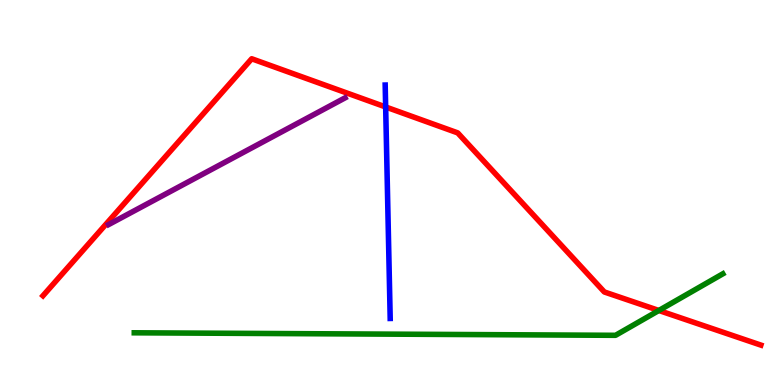[{'lines': ['blue', 'red'], 'intersections': [{'x': 4.98, 'y': 7.22}]}, {'lines': ['green', 'red'], 'intersections': [{'x': 8.5, 'y': 1.94}]}, {'lines': ['purple', 'red'], 'intersections': []}, {'lines': ['blue', 'green'], 'intersections': []}, {'lines': ['blue', 'purple'], 'intersections': []}, {'lines': ['green', 'purple'], 'intersections': []}]